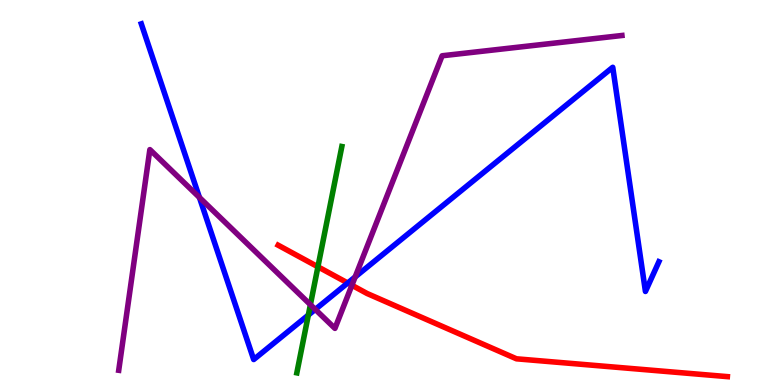[{'lines': ['blue', 'red'], 'intersections': [{'x': 4.49, 'y': 2.65}]}, {'lines': ['green', 'red'], 'intersections': [{'x': 4.1, 'y': 3.07}]}, {'lines': ['purple', 'red'], 'intersections': [{'x': 4.54, 'y': 2.59}]}, {'lines': ['blue', 'green'], 'intersections': [{'x': 3.98, 'y': 1.82}]}, {'lines': ['blue', 'purple'], 'intersections': [{'x': 2.57, 'y': 4.87}, {'x': 4.07, 'y': 1.96}, {'x': 4.58, 'y': 2.81}]}, {'lines': ['green', 'purple'], 'intersections': [{'x': 4.01, 'y': 2.09}]}]